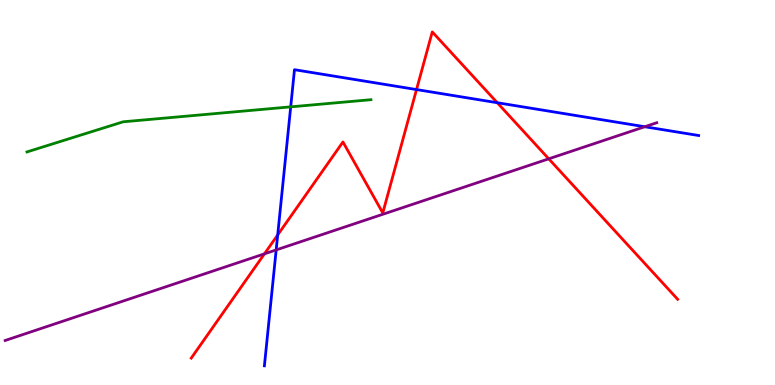[{'lines': ['blue', 'red'], 'intersections': [{'x': 3.58, 'y': 3.9}, {'x': 5.37, 'y': 7.67}, {'x': 6.42, 'y': 7.33}]}, {'lines': ['green', 'red'], 'intersections': []}, {'lines': ['purple', 'red'], 'intersections': [{'x': 3.41, 'y': 3.41}, {'x': 7.08, 'y': 5.87}]}, {'lines': ['blue', 'green'], 'intersections': [{'x': 3.75, 'y': 7.22}]}, {'lines': ['blue', 'purple'], 'intersections': [{'x': 3.56, 'y': 3.51}, {'x': 8.32, 'y': 6.71}]}, {'lines': ['green', 'purple'], 'intersections': []}]